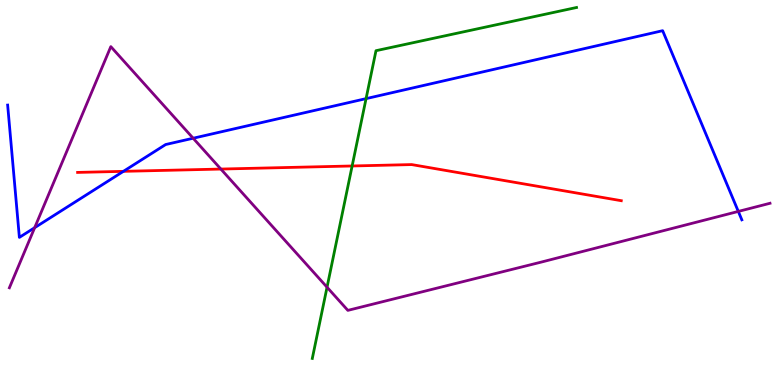[{'lines': ['blue', 'red'], 'intersections': [{'x': 1.59, 'y': 5.55}]}, {'lines': ['green', 'red'], 'intersections': [{'x': 4.54, 'y': 5.69}]}, {'lines': ['purple', 'red'], 'intersections': [{'x': 2.85, 'y': 5.61}]}, {'lines': ['blue', 'green'], 'intersections': [{'x': 4.72, 'y': 7.44}]}, {'lines': ['blue', 'purple'], 'intersections': [{'x': 0.447, 'y': 4.09}, {'x': 2.49, 'y': 6.41}, {'x': 9.53, 'y': 4.51}]}, {'lines': ['green', 'purple'], 'intersections': [{'x': 4.22, 'y': 2.54}]}]